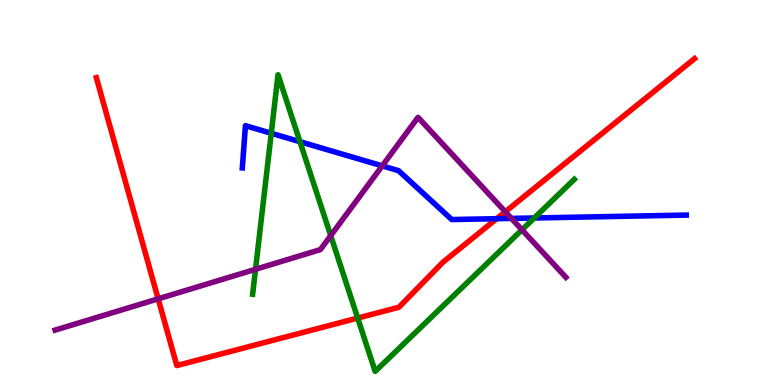[{'lines': ['blue', 'red'], 'intersections': [{'x': 6.41, 'y': 4.32}]}, {'lines': ['green', 'red'], 'intersections': [{'x': 4.62, 'y': 1.74}]}, {'lines': ['purple', 'red'], 'intersections': [{'x': 2.04, 'y': 2.24}, {'x': 6.52, 'y': 4.5}]}, {'lines': ['blue', 'green'], 'intersections': [{'x': 3.5, 'y': 6.54}, {'x': 3.87, 'y': 6.32}, {'x': 6.89, 'y': 4.34}]}, {'lines': ['blue', 'purple'], 'intersections': [{'x': 4.93, 'y': 5.69}, {'x': 6.6, 'y': 4.33}]}, {'lines': ['green', 'purple'], 'intersections': [{'x': 3.3, 'y': 3.01}, {'x': 4.27, 'y': 3.88}, {'x': 6.74, 'y': 4.03}]}]